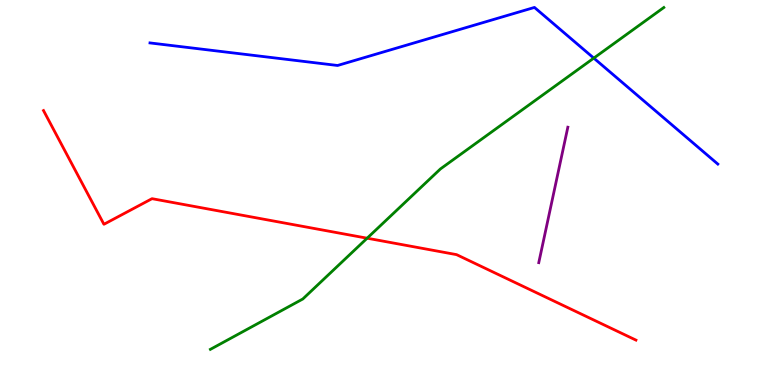[{'lines': ['blue', 'red'], 'intersections': []}, {'lines': ['green', 'red'], 'intersections': [{'x': 4.74, 'y': 3.81}]}, {'lines': ['purple', 'red'], 'intersections': []}, {'lines': ['blue', 'green'], 'intersections': [{'x': 7.66, 'y': 8.49}]}, {'lines': ['blue', 'purple'], 'intersections': []}, {'lines': ['green', 'purple'], 'intersections': []}]